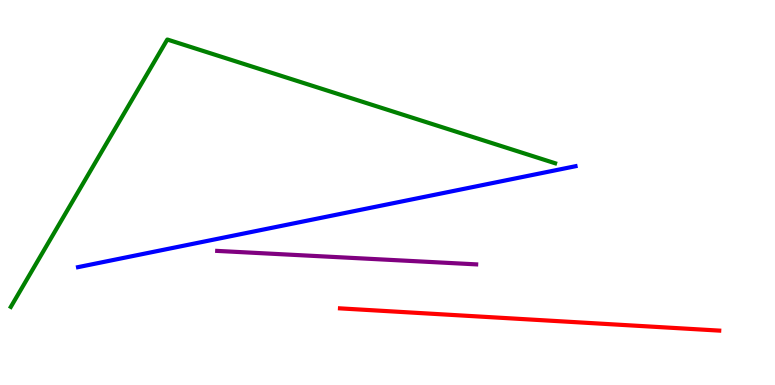[{'lines': ['blue', 'red'], 'intersections': []}, {'lines': ['green', 'red'], 'intersections': []}, {'lines': ['purple', 'red'], 'intersections': []}, {'lines': ['blue', 'green'], 'intersections': []}, {'lines': ['blue', 'purple'], 'intersections': []}, {'lines': ['green', 'purple'], 'intersections': []}]